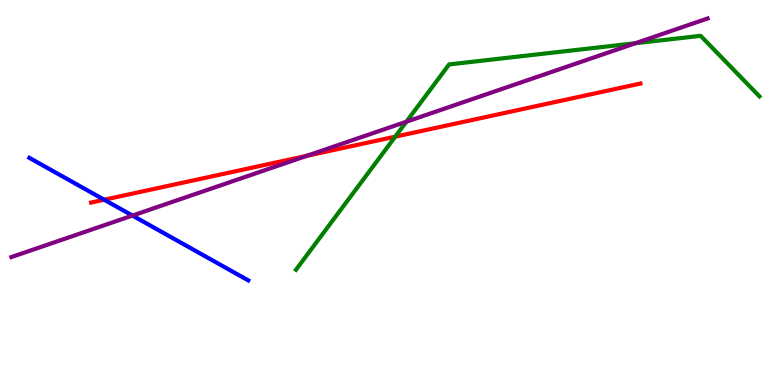[{'lines': ['blue', 'red'], 'intersections': [{'x': 1.34, 'y': 4.81}]}, {'lines': ['green', 'red'], 'intersections': [{'x': 5.1, 'y': 6.45}]}, {'lines': ['purple', 'red'], 'intersections': [{'x': 3.96, 'y': 5.95}]}, {'lines': ['blue', 'green'], 'intersections': []}, {'lines': ['blue', 'purple'], 'intersections': [{'x': 1.71, 'y': 4.4}]}, {'lines': ['green', 'purple'], 'intersections': [{'x': 5.24, 'y': 6.84}, {'x': 8.2, 'y': 8.88}]}]